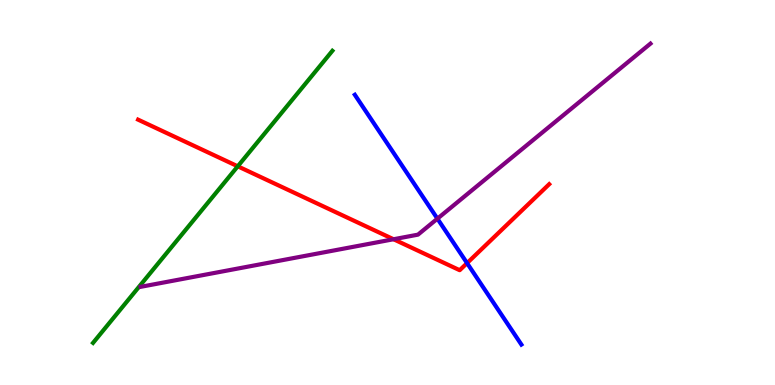[{'lines': ['blue', 'red'], 'intersections': [{'x': 6.03, 'y': 3.17}]}, {'lines': ['green', 'red'], 'intersections': [{'x': 3.07, 'y': 5.68}]}, {'lines': ['purple', 'red'], 'intersections': [{'x': 5.08, 'y': 3.79}]}, {'lines': ['blue', 'green'], 'intersections': []}, {'lines': ['blue', 'purple'], 'intersections': [{'x': 5.64, 'y': 4.32}]}, {'lines': ['green', 'purple'], 'intersections': []}]